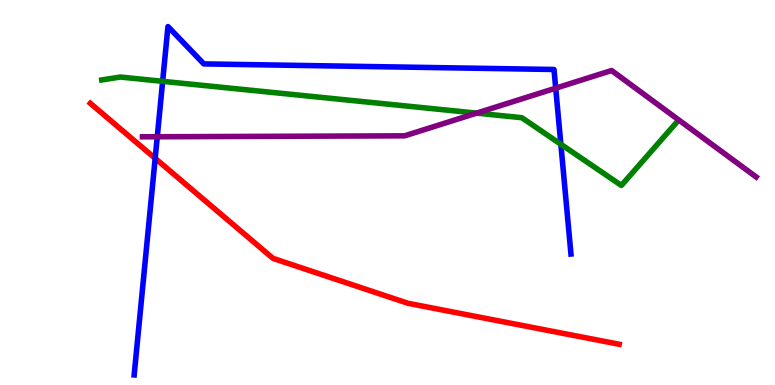[{'lines': ['blue', 'red'], 'intersections': [{'x': 2.0, 'y': 5.89}]}, {'lines': ['green', 'red'], 'intersections': []}, {'lines': ['purple', 'red'], 'intersections': []}, {'lines': ['blue', 'green'], 'intersections': [{'x': 2.1, 'y': 7.89}, {'x': 7.24, 'y': 6.25}]}, {'lines': ['blue', 'purple'], 'intersections': [{'x': 2.03, 'y': 6.45}, {'x': 7.17, 'y': 7.71}]}, {'lines': ['green', 'purple'], 'intersections': [{'x': 6.15, 'y': 7.06}]}]